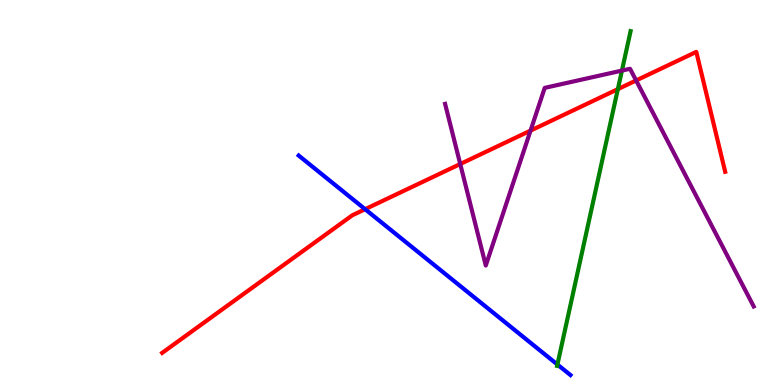[{'lines': ['blue', 'red'], 'intersections': [{'x': 4.71, 'y': 4.57}]}, {'lines': ['green', 'red'], 'intersections': [{'x': 7.97, 'y': 7.68}]}, {'lines': ['purple', 'red'], 'intersections': [{'x': 5.94, 'y': 5.74}, {'x': 6.85, 'y': 6.61}, {'x': 8.21, 'y': 7.91}]}, {'lines': ['blue', 'green'], 'intersections': [{'x': 7.19, 'y': 0.532}]}, {'lines': ['blue', 'purple'], 'intersections': []}, {'lines': ['green', 'purple'], 'intersections': [{'x': 8.02, 'y': 8.17}]}]